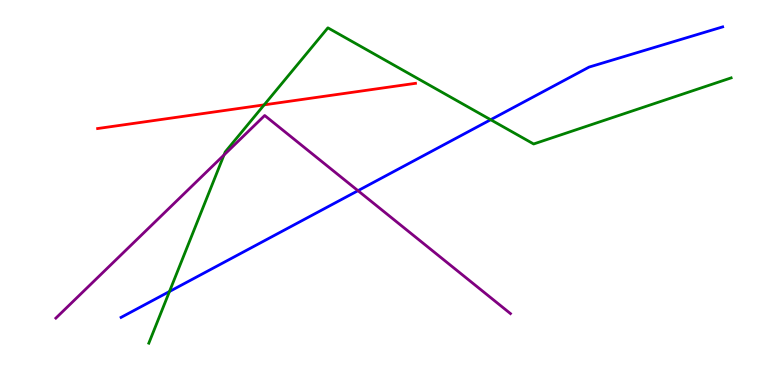[{'lines': ['blue', 'red'], 'intersections': []}, {'lines': ['green', 'red'], 'intersections': [{'x': 3.41, 'y': 7.28}]}, {'lines': ['purple', 'red'], 'intersections': []}, {'lines': ['blue', 'green'], 'intersections': [{'x': 2.19, 'y': 2.43}, {'x': 6.33, 'y': 6.89}]}, {'lines': ['blue', 'purple'], 'intersections': [{'x': 4.62, 'y': 5.05}]}, {'lines': ['green', 'purple'], 'intersections': [{'x': 2.89, 'y': 5.97}]}]